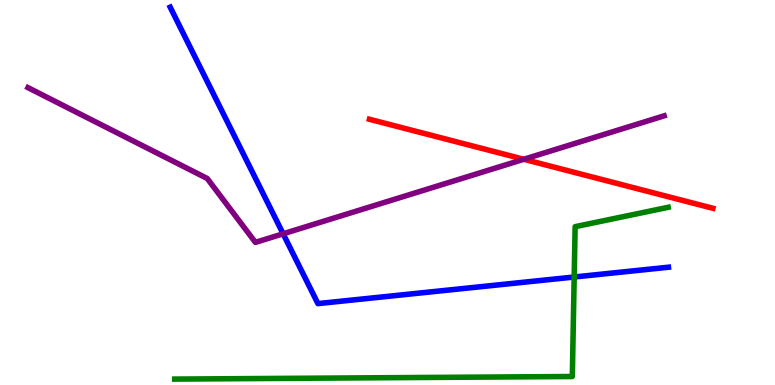[{'lines': ['blue', 'red'], 'intersections': []}, {'lines': ['green', 'red'], 'intersections': []}, {'lines': ['purple', 'red'], 'intersections': [{'x': 6.76, 'y': 5.86}]}, {'lines': ['blue', 'green'], 'intersections': [{'x': 7.41, 'y': 2.81}]}, {'lines': ['blue', 'purple'], 'intersections': [{'x': 3.65, 'y': 3.93}]}, {'lines': ['green', 'purple'], 'intersections': []}]